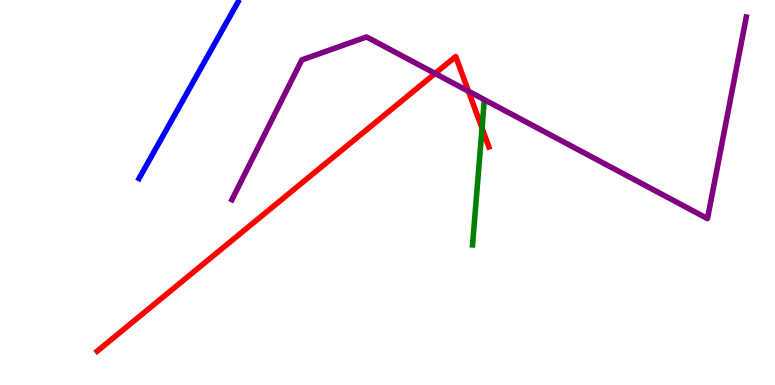[{'lines': ['blue', 'red'], 'intersections': []}, {'lines': ['green', 'red'], 'intersections': [{'x': 6.22, 'y': 6.67}]}, {'lines': ['purple', 'red'], 'intersections': [{'x': 5.61, 'y': 8.09}, {'x': 6.04, 'y': 7.63}]}, {'lines': ['blue', 'green'], 'intersections': []}, {'lines': ['blue', 'purple'], 'intersections': []}, {'lines': ['green', 'purple'], 'intersections': []}]